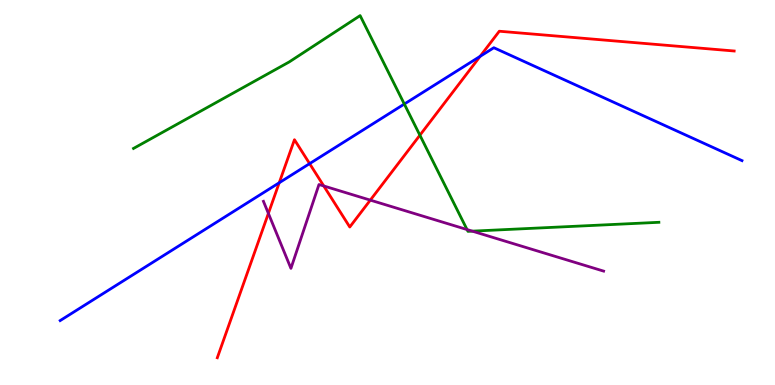[{'lines': ['blue', 'red'], 'intersections': [{'x': 3.6, 'y': 5.25}, {'x': 4.0, 'y': 5.75}, {'x': 6.19, 'y': 8.54}]}, {'lines': ['green', 'red'], 'intersections': [{'x': 5.42, 'y': 6.49}]}, {'lines': ['purple', 'red'], 'intersections': [{'x': 3.46, 'y': 4.46}, {'x': 4.18, 'y': 5.17}, {'x': 4.78, 'y': 4.8}]}, {'lines': ['blue', 'green'], 'intersections': [{'x': 5.22, 'y': 7.3}]}, {'lines': ['blue', 'purple'], 'intersections': []}, {'lines': ['green', 'purple'], 'intersections': [{'x': 6.03, 'y': 4.04}, {'x': 6.09, 'y': 4.0}]}]